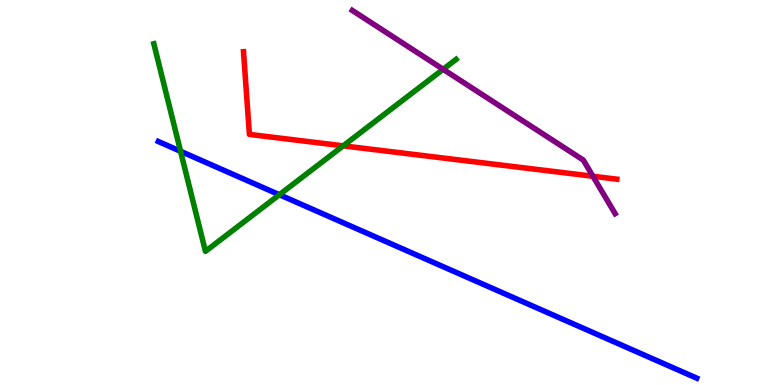[{'lines': ['blue', 'red'], 'intersections': []}, {'lines': ['green', 'red'], 'intersections': [{'x': 4.43, 'y': 6.21}]}, {'lines': ['purple', 'red'], 'intersections': [{'x': 7.65, 'y': 5.42}]}, {'lines': ['blue', 'green'], 'intersections': [{'x': 2.33, 'y': 6.07}, {'x': 3.6, 'y': 4.94}]}, {'lines': ['blue', 'purple'], 'intersections': []}, {'lines': ['green', 'purple'], 'intersections': [{'x': 5.72, 'y': 8.2}]}]